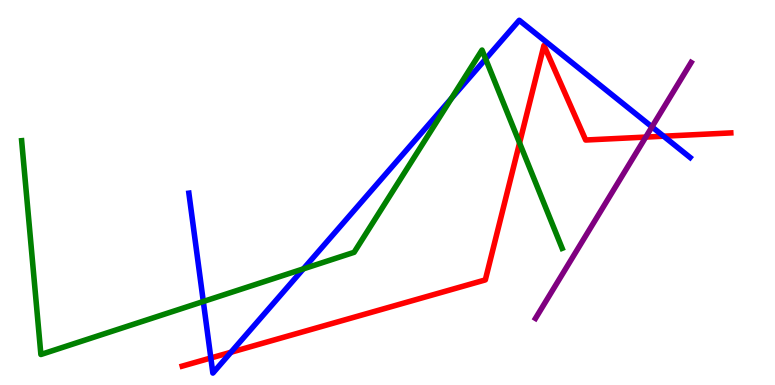[{'lines': ['blue', 'red'], 'intersections': [{'x': 2.72, 'y': 0.702}, {'x': 2.98, 'y': 0.85}, {'x': 8.56, 'y': 6.46}]}, {'lines': ['green', 'red'], 'intersections': [{'x': 6.7, 'y': 6.29}]}, {'lines': ['purple', 'red'], 'intersections': [{'x': 8.33, 'y': 6.44}]}, {'lines': ['blue', 'green'], 'intersections': [{'x': 2.62, 'y': 2.17}, {'x': 3.91, 'y': 3.02}, {'x': 5.83, 'y': 7.45}, {'x': 6.27, 'y': 8.47}]}, {'lines': ['blue', 'purple'], 'intersections': [{'x': 8.41, 'y': 6.7}]}, {'lines': ['green', 'purple'], 'intersections': []}]